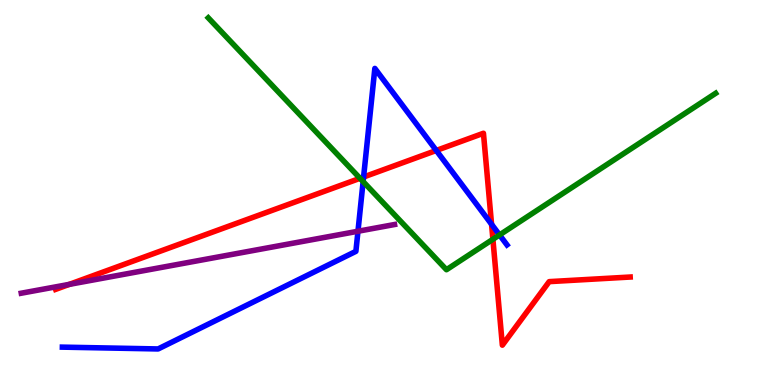[{'lines': ['blue', 'red'], 'intersections': [{'x': 4.69, 'y': 5.4}, {'x': 5.63, 'y': 6.09}, {'x': 6.34, 'y': 4.17}]}, {'lines': ['green', 'red'], 'intersections': [{'x': 4.65, 'y': 5.37}, {'x': 6.36, 'y': 3.78}]}, {'lines': ['purple', 'red'], 'intersections': [{'x': 0.895, 'y': 2.61}]}, {'lines': ['blue', 'green'], 'intersections': [{'x': 4.69, 'y': 5.28}, {'x': 6.45, 'y': 3.9}]}, {'lines': ['blue', 'purple'], 'intersections': [{'x': 4.62, 'y': 3.99}]}, {'lines': ['green', 'purple'], 'intersections': []}]